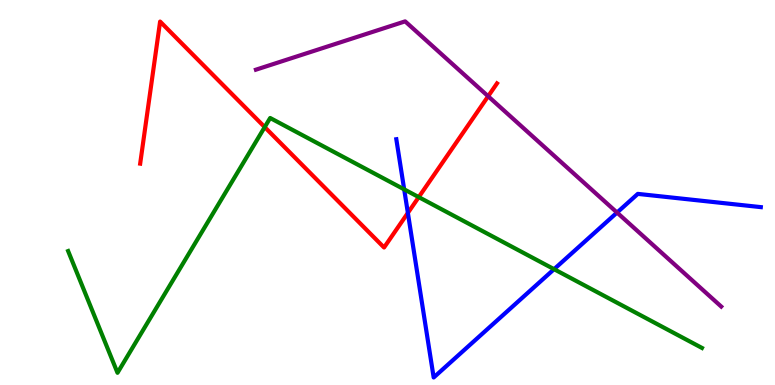[{'lines': ['blue', 'red'], 'intersections': [{'x': 5.26, 'y': 4.47}]}, {'lines': ['green', 'red'], 'intersections': [{'x': 3.42, 'y': 6.7}, {'x': 5.4, 'y': 4.88}]}, {'lines': ['purple', 'red'], 'intersections': [{'x': 6.3, 'y': 7.5}]}, {'lines': ['blue', 'green'], 'intersections': [{'x': 5.22, 'y': 5.08}, {'x': 7.15, 'y': 3.01}]}, {'lines': ['blue', 'purple'], 'intersections': [{'x': 7.96, 'y': 4.48}]}, {'lines': ['green', 'purple'], 'intersections': []}]